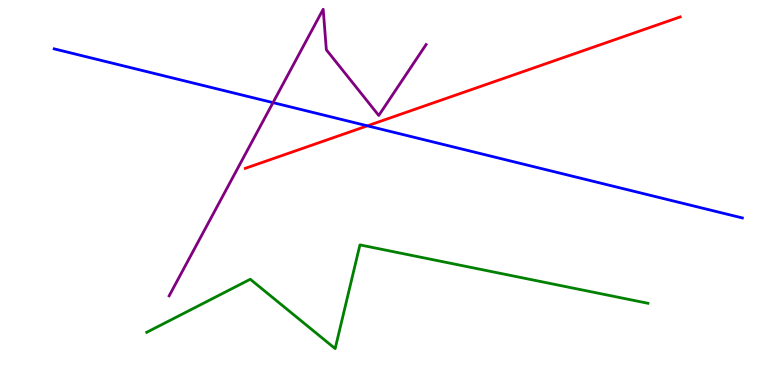[{'lines': ['blue', 'red'], 'intersections': [{'x': 4.74, 'y': 6.73}]}, {'lines': ['green', 'red'], 'intersections': []}, {'lines': ['purple', 'red'], 'intersections': []}, {'lines': ['blue', 'green'], 'intersections': []}, {'lines': ['blue', 'purple'], 'intersections': [{'x': 3.52, 'y': 7.33}]}, {'lines': ['green', 'purple'], 'intersections': []}]